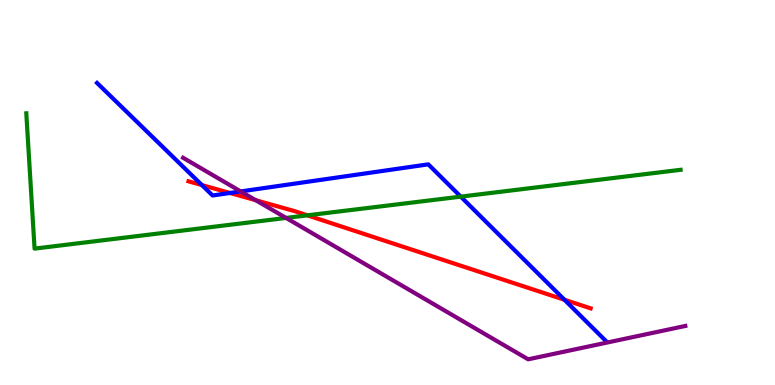[{'lines': ['blue', 'red'], 'intersections': [{'x': 2.61, 'y': 5.19}, {'x': 2.97, 'y': 4.99}, {'x': 7.28, 'y': 2.21}]}, {'lines': ['green', 'red'], 'intersections': [{'x': 3.97, 'y': 4.41}]}, {'lines': ['purple', 'red'], 'intersections': [{'x': 3.3, 'y': 4.8}]}, {'lines': ['blue', 'green'], 'intersections': [{'x': 5.95, 'y': 4.89}]}, {'lines': ['blue', 'purple'], 'intersections': [{'x': 3.11, 'y': 5.03}]}, {'lines': ['green', 'purple'], 'intersections': [{'x': 3.69, 'y': 4.34}]}]